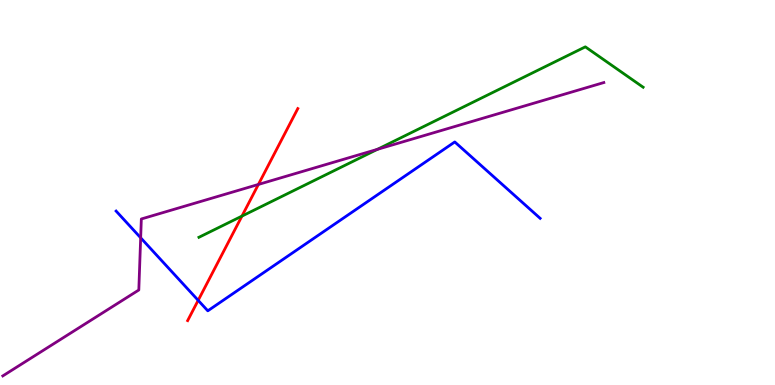[{'lines': ['blue', 'red'], 'intersections': [{'x': 2.56, 'y': 2.2}]}, {'lines': ['green', 'red'], 'intersections': [{'x': 3.12, 'y': 4.39}]}, {'lines': ['purple', 'red'], 'intersections': [{'x': 3.33, 'y': 5.21}]}, {'lines': ['blue', 'green'], 'intersections': []}, {'lines': ['blue', 'purple'], 'intersections': [{'x': 1.82, 'y': 3.82}]}, {'lines': ['green', 'purple'], 'intersections': [{'x': 4.87, 'y': 6.12}]}]